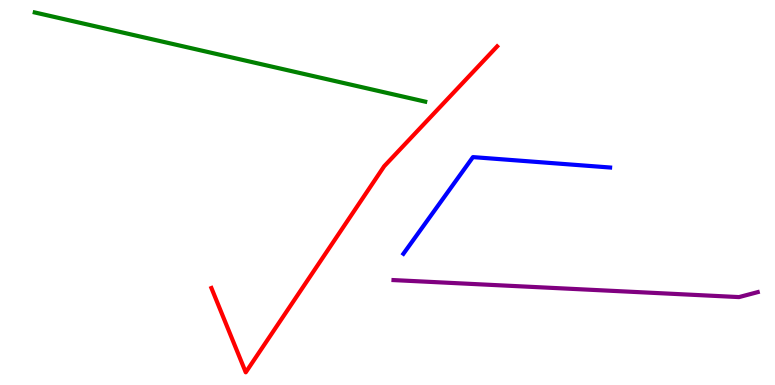[{'lines': ['blue', 'red'], 'intersections': []}, {'lines': ['green', 'red'], 'intersections': []}, {'lines': ['purple', 'red'], 'intersections': []}, {'lines': ['blue', 'green'], 'intersections': []}, {'lines': ['blue', 'purple'], 'intersections': []}, {'lines': ['green', 'purple'], 'intersections': []}]